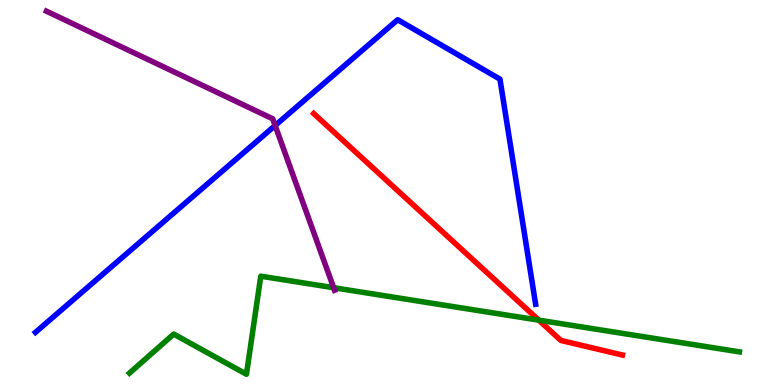[{'lines': ['blue', 'red'], 'intersections': []}, {'lines': ['green', 'red'], 'intersections': [{'x': 6.95, 'y': 1.68}]}, {'lines': ['purple', 'red'], 'intersections': []}, {'lines': ['blue', 'green'], 'intersections': []}, {'lines': ['blue', 'purple'], 'intersections': [{'x': 3.55, 'y': 6.74}]}, {'lines': ['green', 'purple'], 'intersections': [{'x': 4.3, 'y': 2.53}]}]